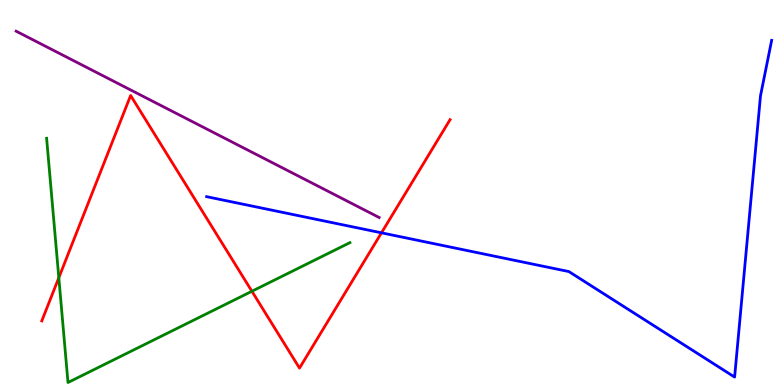[{'lines': ['blue', 'red'], 'intersections': [{'x': 4.92, 'y': 3.95}]}, {'lines': ['green', 'red'], 'intersections': [{'x': 0.759, 'y': 2.79}, {'x': 3.25, 'y': 2.43}]}, {'lines': ['purple', 'red'], 'intersections': []}, {'lines': ['blue', 'green'], 'intersections': []}, {'lines': ['blue', 'purple'], 'intersections': []}, {'lines': ['green', 'purple'], 'intersections': []}]